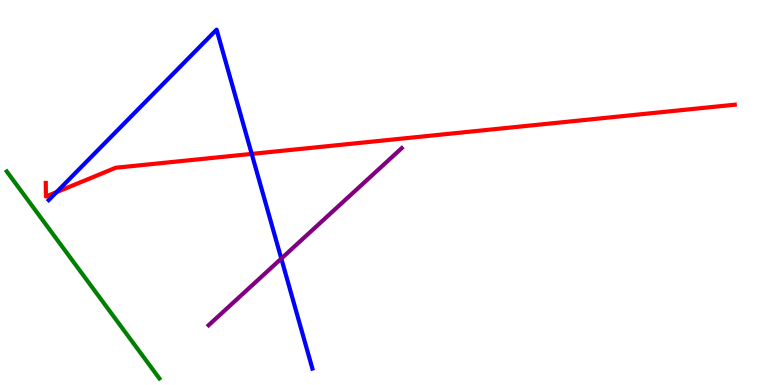[{'lines': ['blue', 'red'], 'intersections': [{'x': 0.729, 'y': 5.01}, {'x': 3.25, 'y': 6.0}]}, {'lines': ['green', 'red'], 'intersections': []}, {'lines': ['purple', 'red'], 'intersections': []}, {'lines': ['blue', 'green'], 'intersections': []}, {'lines': ['blue', 'purple'], 'intersections': [{'x': 3.63, 'y': 3.28}]}, {'lines': ['green', 'purple'], 'intersections': []}]